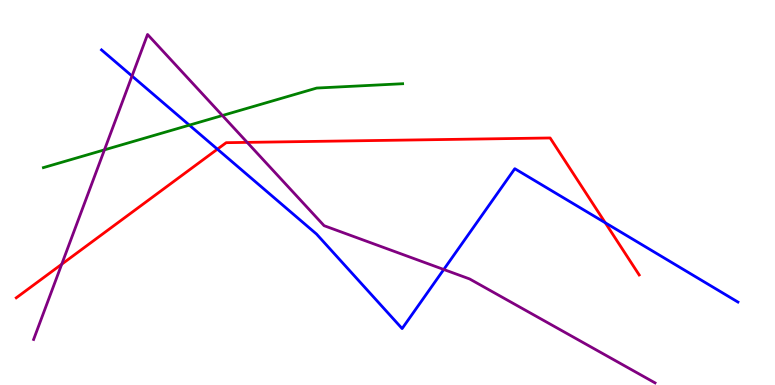[{'lines': ['blue', 'red'], 'intersections': [{'x': 2.81, 'y': 6.13}, {'x': 7.81, 'y': 4.21}]}, {'lines': ['green', 'red'], 'intersections': []}, {'lines': ['purple', 'red'], 'intersections': [{'x': 0.796, 'y': 3.14}, {'x': 3.19, 'y': 6.3}]}, {'lines': ['blue', 'green'], 'intersections': [{'x': 2.44, 'y': 6.75}]}, {'lines': ['blue', 'purple'], 'intersections': [{'x': 1.7, 'y': 8.03}, {'x': 5.73, 'y': 3.0}]}, {'lines': ['green', 'purple'], 'intersections': [{'x': 1.35, 'y': 6.11}, {'x': 2.87, 'y': 7.0}]}]